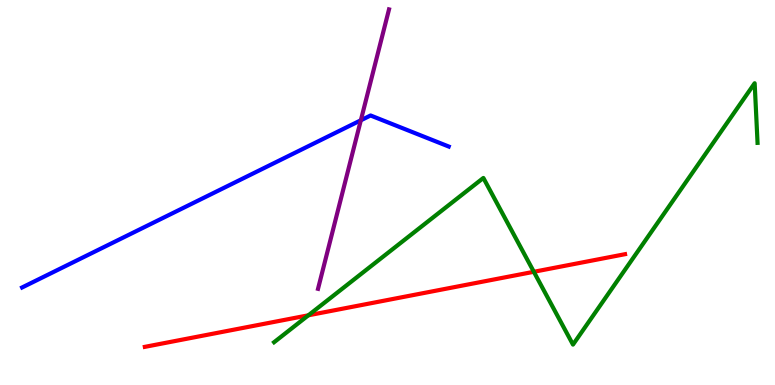[{'lines': ['blue', 'red'], 'intersections': []}, {'lines': ['green', 'red'], 'intersections': [{'x': 3.98, 'y': 1.81}, {'x': 6.89, 'y': 2.94}]}, {'lines': ['purple', 'red'], 'intersections': []}, {'lines': ['blue', 'green'], 'intersections': []}, {'lines': ['blue', 'purple'], 'intersections': [{'x': 4.66, 'y': 6.88}]}, {'lines': ['green', 'purple'], 'intersections': []}]